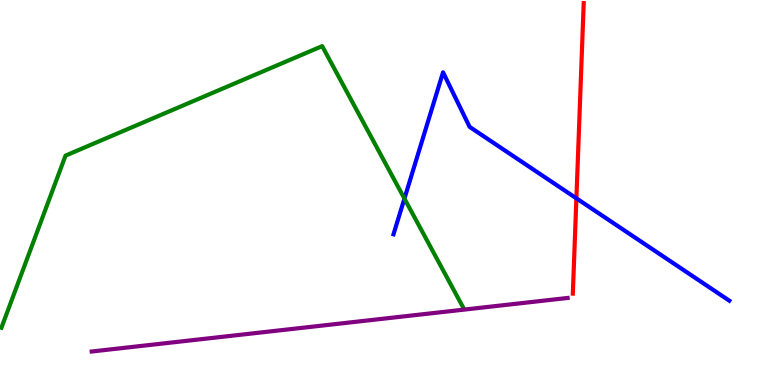[{'lines': ['blue', 'red'], 'intersections': [{'x': 7.44, 'y': 4.85}]}, {'lines': ['green', 'red'], 'intersections': []}, {'lines': ['purple', 'red'], 'intersections': []}, {'lines': ['blue', 'green'], 'intersections': [{'x': 5.22, 'y': 4.84}]}, {'lines': ['blue', 'purple'], 'intersections': []}, {'lines': ['green', 'purple'], 'intersections': []}]